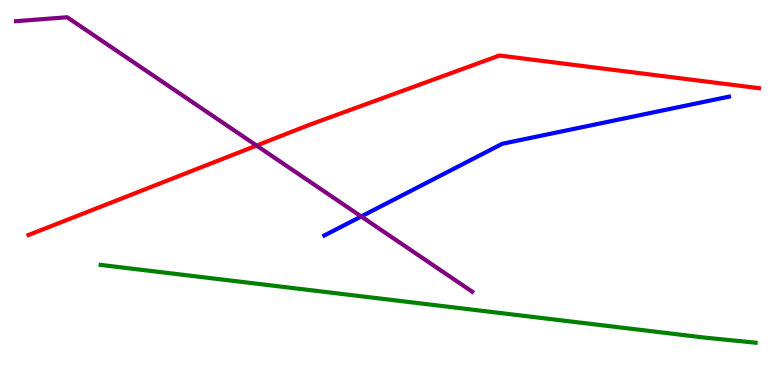[{'lines': ['blue', 'red'], 'intersections': []}, {'lines': ['green', 'red'], 'intersections': []}, {'lines': ['purple', 'red'], 'intersections': [{'x': 3.31, 'y': 6.22}]}, {'lines': ['blue', 'green'], 'intersections': []}, {'lines': ['blue', 'purple'], 'intersections': [{'x': 4.66, 'y': 4.38}]}, {'lines': ['green', 'purple'], 'intersections': []}]